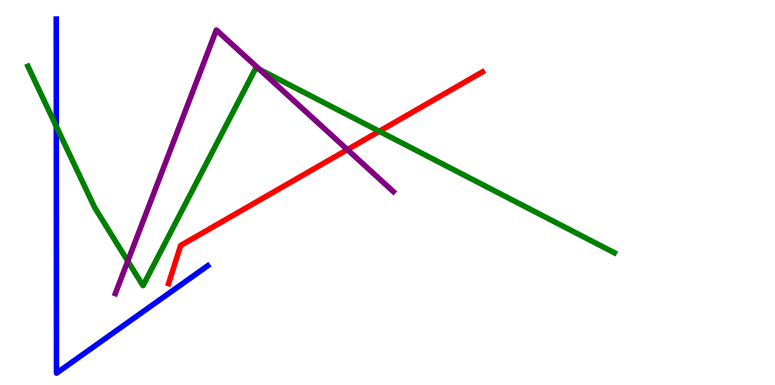[{'lines': ['blue', 'red'], 'intersections': []}, {'lines': ['green', 'red'], 'intersections': [{'x': 4.89, 'y': 6.59}]}, {'lines': ['purple', 'red'], 'intersections': [{'x': 4.48, 'y': 6.11}]}, {'lines': ['blue', 'green'], 'intersections': [{'x': 0.727, 'y': 6.72}]}, {'lines': ['blue', 'purple'], 'intersections': []}, {'lines': ['green', 'purple'], 'intersections': [{'x': 1.65, 'y': 3.22}, {'x': 3.35, 'y': 8.2}]}]